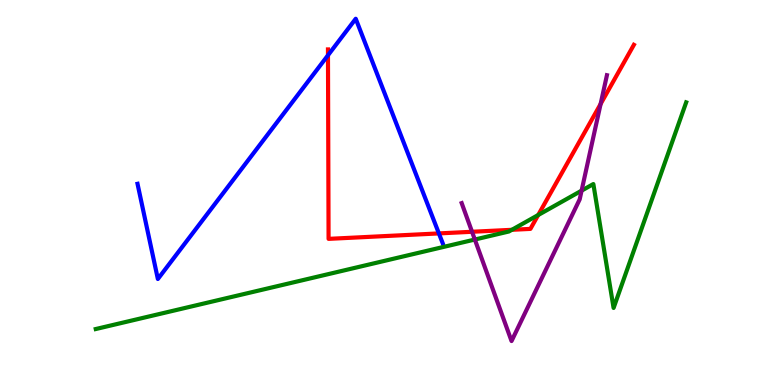[{'lines': ['blue', 'red'], 'intersections': [{'x': 4.23, 'y': 8.56}, {'x': 5.66, 'y': 3.94}]}, {'lines': ['green', 'red'], 'intersections': [{'x': 6.6, 'y': 4.03}, {'x': 6.94, 'y': 4.41}]}, {'lines': ['purple', 'red'], 'intersections': [{'x': 6.09, 'y': 3.98}, {'x': 7.75, 'y': 7.3}]}, {'lines': ['blue', 'green'], 'intersections': []}, {'lines': ['blue', 'purple'], 'intersections': []}, {'lines': ['green', 'purple'], 'intersections': [{'x': 6.13, 'y': 3.78}, {'x': 7.5, 'y': 5.05}]}]